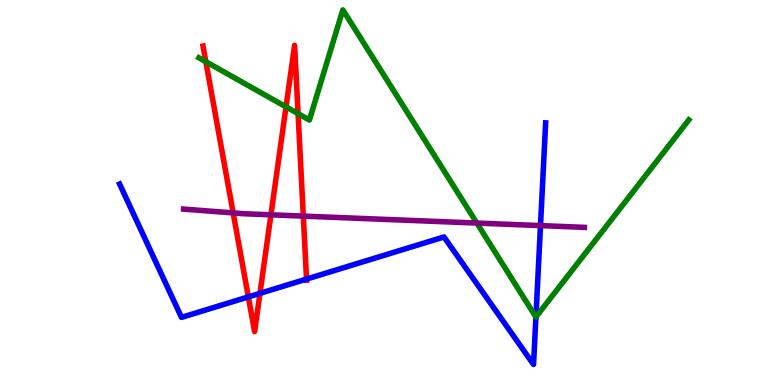[{'lines': ['blue', 'red'], 'intersections': [{'x': 3.2, 'y': 2.29}, {'x': 3.35, 'y': 2.38}, {'x': 3.96, 'y': 2.75}]}, {'lines': ['green', 'red'], 'intersections': [{'x': 2.66, 'y': 8.4}, {'x': 3.69, 'y': 7.22}, {'x': 3.85, 'y': 7.05}]}, {'lines': ['purple', 'red'], 'intersections': [{'x': 3.01, 'y': 4.47}, {'x': 3.5, 'y': 4.42}, {'x': 3.91, 'y': 4.39}]}, {'lines': ['blue', 'green'], 'intersections': [{'x': 6.91, 'y': 1.77}]}, {'lines': ['blue', 'purple'], 'intersections': [{'x': 6.97, 'y': 4.14}]}, {'lines': ['green', 'purple'], 'intersections': [{'x': 6.15, 'y': 4.21}]}]